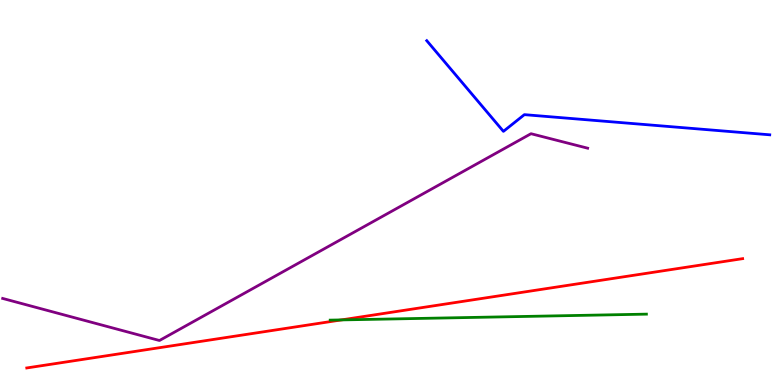[{'lines': ['blue', 'red'], 'intersections': []}, {'lines': ['green', 'red'], 'intersections': [{'x': 4.41, 'y': 1.69}]}, {'lines': ['purple', 'red'], 'intersections': []}, {'lines': ['blue', 'green'], 'intersections': []}, {'lines': ['blue', 'purple'], 'intersections': []}, {'lines': ['green', 'purple'], 'intersections': []}]